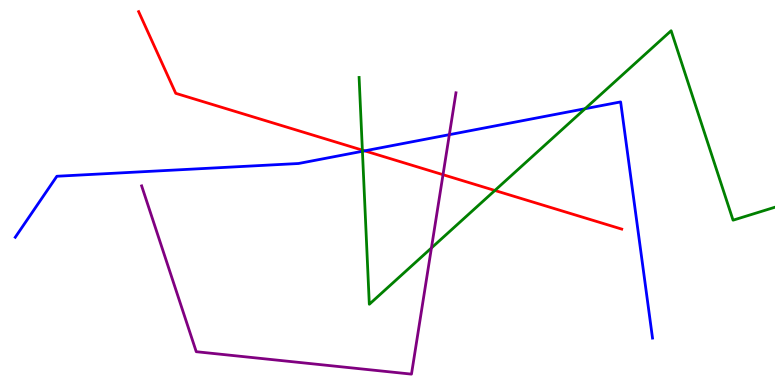[{'lines': ['blue', 'red'], 'intersections': [{'x': 4.71, 'y': 6.08}]}, {'lines': ['green', 'red'], 'intersections': [{'x': 4.68, 'y': 6.1}, {'x': 6.39, 'y': 5.05}]}, {'lines': ['purple', 'red'], 'intersections': [{'x': 5.72, 'y': 5.46}]}, {'lines': ['blue', 'green'], 'intersections': [{'x': 4.68, 'y': 6.07}, {'x': 7.55, 'y': 7.18}]}, {'lines': ['blue', 'purple'], 'intersections': [{'x': 5.8, 'y': 6.5}]}, {'lines': ['green', 'purple'], 'intersections': [{'x': 5.57, 'y': 3.56}]}]